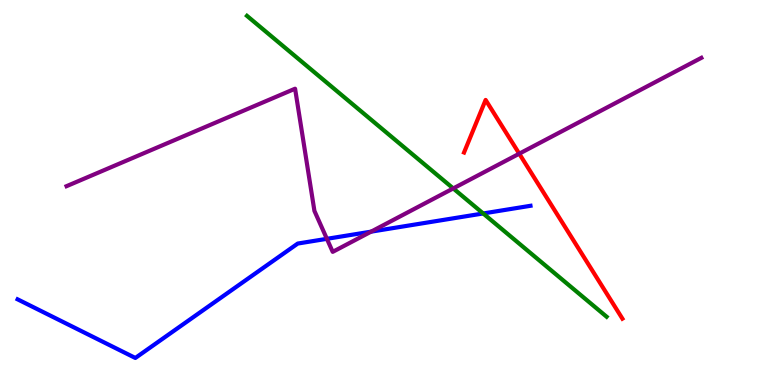[{'lines': ['blue', 'red'], 'intersections': []}, {'lines': ['green', 'red'], 'intersections': []}, {'lines': ['purple', 'red'], 'intersections': [{'x': 6.7, 'y': 6.01}]}, {'lines': ['blue', 'green'], 'intersections': [{'x': 6.23, 'y': 4.46}]}, {'lines': ['blue', 'purple'], 'intersections': [{'x': 4.22, 'y': 3.8}, {'x': 4.79, 'y': 3.98}]}, {'lines': ['green', 'purple'], 'intersections': [{'x': 5.85, 'y': 5.11}]}]